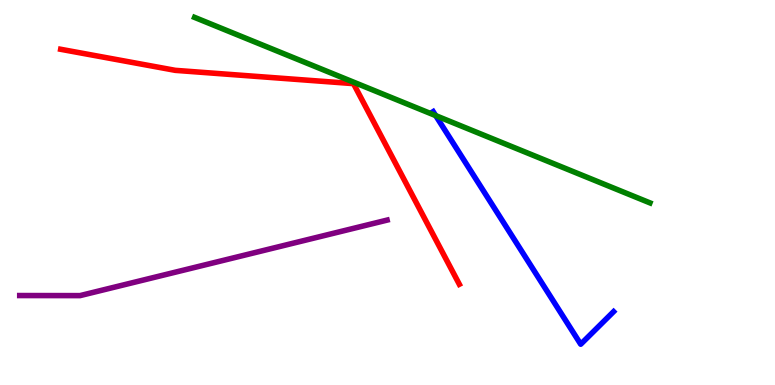[{'lines': ['blue', 'red'], 'intersections': []}, {'lines': ['green', 'red'], 'intersections': []}, {'lines': ['purple', 'red'], 'intersections': []}, {'lines': ['blue', 'green'], 'intersections': [{'x': 5.62, 'y': 7.0}]}, {'lines': ['blue', 'purple'], 'intersections': []}, {'lines': ['green', 'purple'], 'intersections': []}]